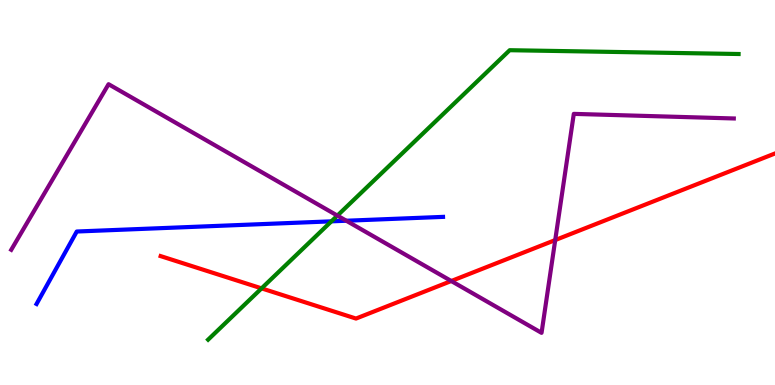[{'lines': ['blue', 'red'], 'intersections': []}, {'lines': ['green', 'red'], 'intersections': [{'x': 3.37, 'y': 2.51}]}, {'lines': ['purple', 'red'], 'intersections': [{'x': 5.82, 'y': 2.7}, {'x': 7.16, 'y': 3.76}]}, {'lines': ['blue', 'green'], 'intersections': [{'x': 4.28, 'y': 4.25}]}, {'lines': ['blue', 'purple'], 'intersections': [{'x': 4.47, 'y': 4.27}]}, {'lines': ['green', 'purple'], 'intersections': [{'x': 4.35, 'y': 4.4}]}]